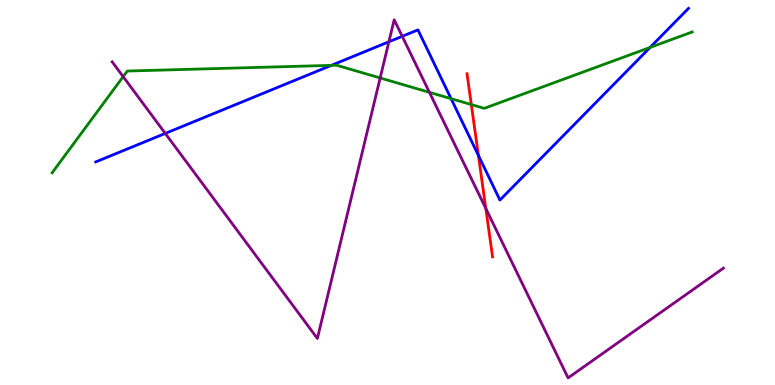[{'lines': ['blue', 'red'], 'intersections': [{'x': 6.17, 'y': 5.96}]}, {'lines': ['green', 'red'], 'intersections': [{'x': 6.08, 'y': 7.28}]}, {'lines': ['purple', 'red'], 'intersections': [{'x': 6.27, 'y': 4.59}]}, {'lines': ['blue', 'green'], 'intersections': [{'x': 4.28, 'y': 8.3}, {'x': 5.82, 'y': 7.44}, {'x': 8.39, 'y': 8.77}]}, {'lines': ['blue', 'purple'], 'intersections': [{'x': 2.13, 'y': 6.53}, {'x': 5.02, 'y': 8.91}, {'x': 5.19, 'y': 9.06}]}, {'lines': ['green', 'purple'], 'intersections': [{'x': 1.59, 'y': 8.01}, {'x': 4.91, 'y': 7.98}, {'x': 5.54, 'y': 7.6}]}]